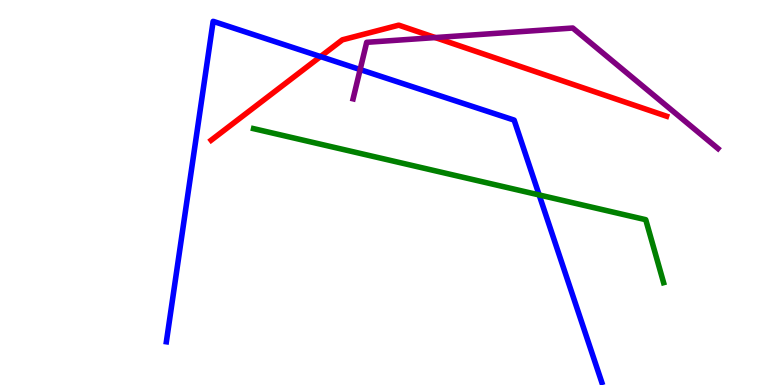[{'lines': ['blue', 'red'], 'intersections': [{'x': 4.14, 'y': 8.53}]}, {'lines': ['green', 'red'], 'intersections': []}, {'lines': ['purple', 'red'], 'intersections': [{'x': 5.62, 'y': 9.02}]}, {'lines': ['blue', 'green'], 'intersections': [{'x': 6.96, 'y': 4.94}]}, {'lines': ['blue', 'purple'], 'intersections': [{'x': 4.65, 'y': 8.19}]}, {'lines': ['green', 'purple'], 'intersections': []}]